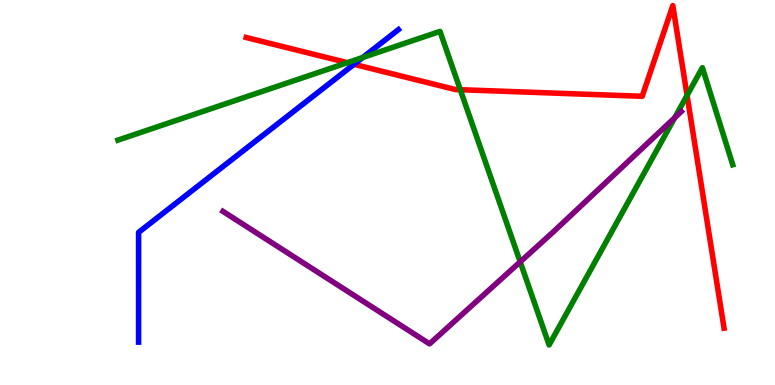[{'lines': ['blue', 'red'], 'intersections': [{'x': 4.57, 'y': 8.33}]}, {'lines': ['green', 'red'], 'intersections': [{'x': 4.48, 'y': 8.37}, {'x': 5.94, 'y': 7.67}, {'x': 8.87, 'y': 7.52}]}, {'lines': ['purple', 'red'], 'intersections': []}, {'lines': ['blue', 'green'], 'intersections': [{'x': 4.68, 'y': 8.51}]}, {'lines': ['blue', 'purple'], 'intersections': []}, {'lines': ['green', 'purple'], 'intersections': [{'x': 6.71, 'y': 3.2}, {'x': 8.71, 'y': 6.94}]}]